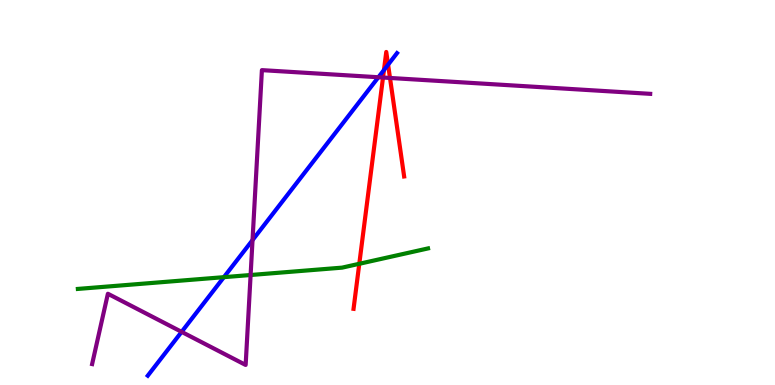[{'lines': ['blue', 'red'], 'intersections': [{'x': 4.95, 'y': 8.18}, {'x': 5.01, 'y': 8.32}]}, {'lines': ['green', 'red'], 'intersections': [{'x': 4.64, 'y': 3.15}]}, {'lines': ['purple', 'red'], 'intersections': [{'x': 4.94, 'y': 7.99}, {'x': 5.03, 'y': 7.98}]}, {'lines': ['blue', 'green'], 'intersections': [{'x': 2.89, 'y': 2.8}]}, {'lines': ['blue', 'purple'], 'intersections': [{'x': 2.34, 'y': 1.38}, {'x': 3.26, 'y': 3.76}, {'x': 4.88, 'y': 7.99}]}, {'lines': ['green', 'purple'], 'intersections': [{'x': 3.23, 'y': 2.86}]}]